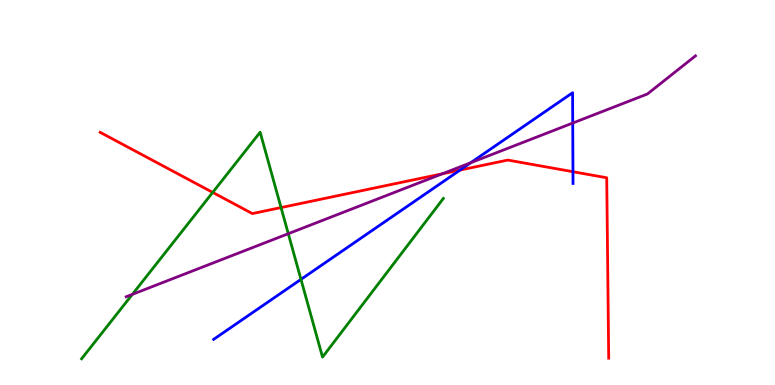[{'lines': ['blue', 'red'], 'intersections': [{'x': 5.94, 'y': 5.58}, {'x': 7.39, 'y': 5.54}]}, {'lines': ['green', 'red'], 'intersections': [{'x': 2.74, 'y': 5.0}, {'x': 3.63, 'y': 4.61}]}, {'lines': ['purple', 'red'], 'intersections': [{'x': 5.71, 'y': 5.49}]}, {'lines': ['blue', 'green'], 'intersections': [{'x': 3.88, 'y': 2.74}]}, {'lines': ['blue', 'purple'], 'intersections': [{'x': 6.07, 'y': 5.77}, {'x': 7.39, 'y': 6.8}]}, {'lines': ['green', 'purple'], 'intersections': [{'x': 1.71, 'y': 2.35}, {'x': 3.72, 'y': 3.93}]}]